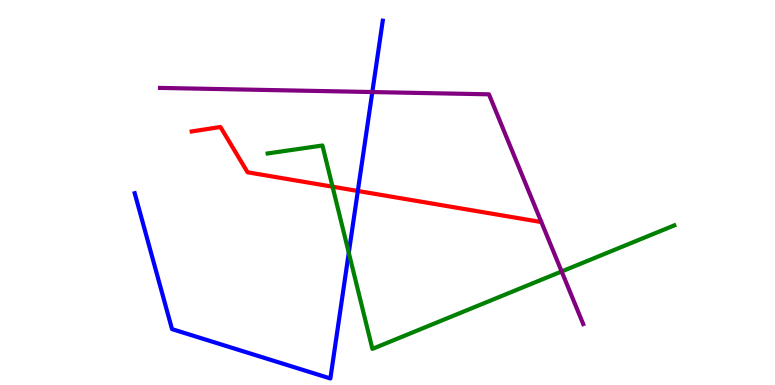[{'lines': ['blue', 'red'], 'intersections': [{'x': 4.62, 'y': 5.04}]}, {'lines': ['green', 'red'], 'intersections': [{'x': 4.29, 'y': 5.15}]}, {'lines': ['purple', 'red'], 'intersections': []}, {'lines': ['blue', 'green'], 'intersections': [{'x': 4.5, 'y': 3.43}]}, {'lines': ['blue', 'purple'], 'intersections': [{'x': 4.8, 'y': 7.61}]}, {'lines': ['green', 'purple'], 'intersections': [{'x': 7.25, 'y': 2.95}]}]